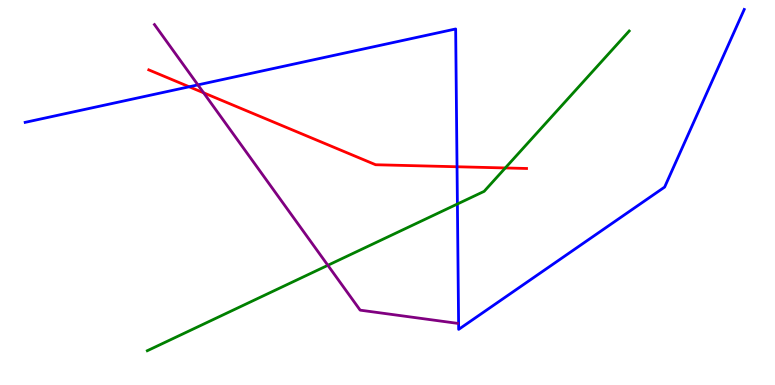[{'lines': ['blue', 'red'], 'intersections': [{'x': 2.44, 'y': 7.75}, {'x': 5.9, 'y': 5.67}]}, {'lines': ['green', 'red'], 'intersections': [{'x': 6.52, 'y': 5.64}]}, {'lines': ['purple', 'red'], 'intersections': [{'x': 2.63, 'y': 7.59}]}, {'lines': ['blue', 'green'], 'intersections': [{'x': 5.9, 'y': 4.7}]}, {'lines': ['blue', 'purple'], 'intersections': [{'x': 2.55, 'y': 7.8}]}, {'lines': ['green', 'purple'], 'intersections': [{'x': 4.23, 'y': 3.11}]}]